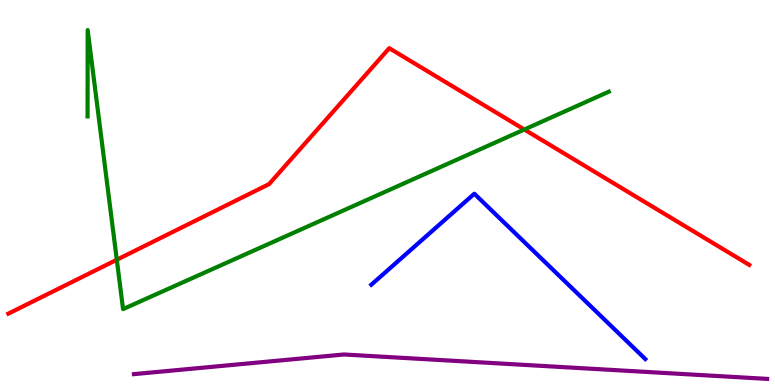[{'lines': ['blue', 'red'], 'intersections': []}, {'lines': ['green', 'red'], 'intersections': [{'x': 1.51, 'y': 3.25}, {'x': 6.77, 'y': 6.64}]}, {'lines': ['purple', 'red'], 'intersections': []}, {'lines': ['blue', 'green'], 'intersections': []}, {'lines': ['blue', 'purple'], 'intersections': []}, {'lines': ['green', 'purple'], 'intersections': []}]